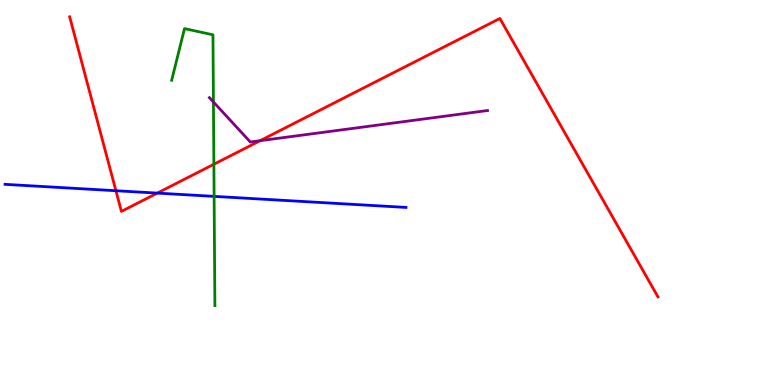[{'lines': ['blue', 'red'], 'intersections': [{'x': 1.5, 'y': 5.05}, {'x': 2.03, 'y': 4.98}]}, {'lines': ['green', 'red'], 'intersections': [{'x': 2.76, 'y': 5.73}]}, {'lines': ['purple', 'red'], 'intersections': [{'x': 3.36, 'y': 6.35}]}, {'lines': ['blue', 'green'], 'intersections': [{'x': 2.76, 'y': 4.9}]}, {'lines': ['blue', 'purple'], 'intersections': []}, {'lines': ['green', 'purple'], 'intersections': [{'x': 2.75, 'y': 7.35}]}]